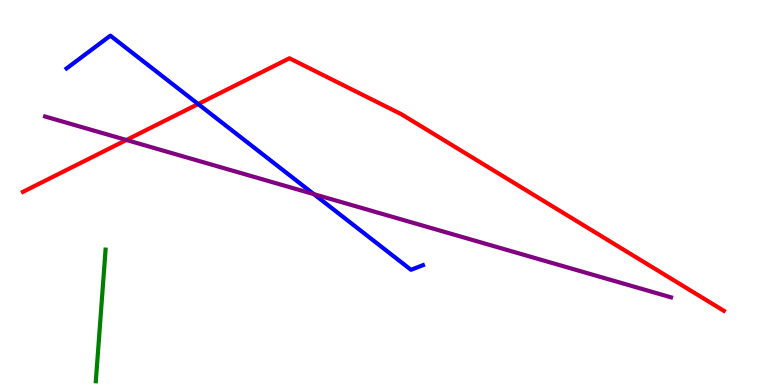[{'lines': ['blue', 'red'], 'intersections': [{'x': 2.56, 'y': 7.3}]}, {'lines': ['green', 'red'], 'intersections': []}, {'lines': ['purple', 'red'], 'intersections': [{'x': 1.63, 'y': 6.36}]}, {'lines': ['blue', 'green'], 'intersections': []}, {'lines': ['blue', 'purple'], 'intersections': [{'x': 4.05, 'y': 4.96}]}, {'lines': ['green', 'purple'], 'intersections': []}]